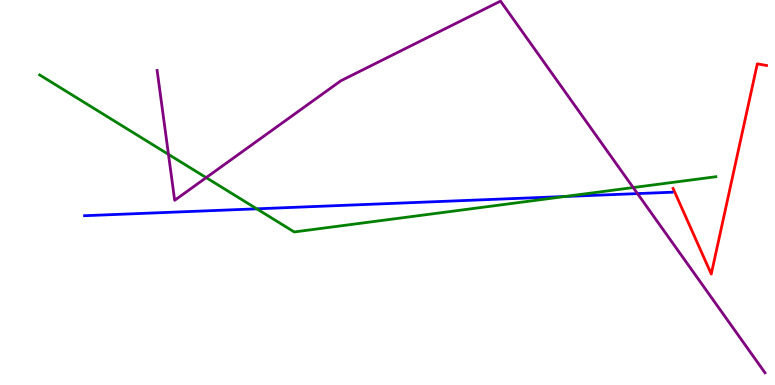[{'lines': ['blue', 'red'], 'intersections': []}, {'lines': ['green', 'red'], 'intersections': []}, {'lines': ['purple', 'red'], 'intersections': []}, {'lines': ['blue', 'green'], 'intersections': [{'x': 3.31, 'y': 4.58}, {'x': 7.29, 'y': 4.9}]}, {'lines': ['blue', 'purple'], 'intersections': [{'x': 8.23, 'y': 4.97}]}, {'lines': ['green', 'purple'], 'intersections': [{'x': 2.17, 'y': 5.99}, {'x': 2.66, 'y': 5.39}, {'x': 8.17, 'y': 5.13}]}]